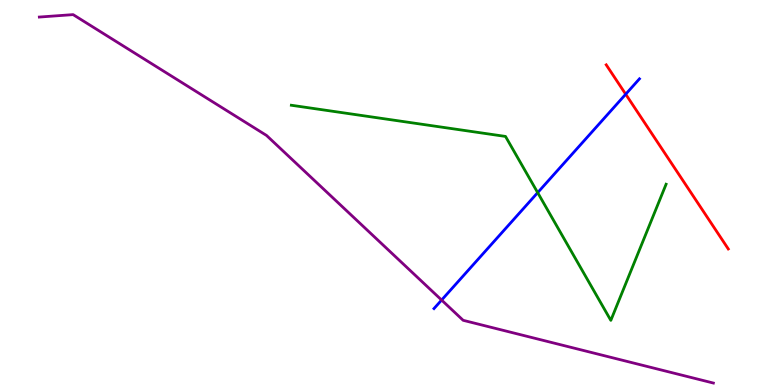[{'lines': ['blue', 'red'], 'intersections': [{'x': 8.07, 'y': 7.55}]}, {'lines': ['green', 'red'], 'intersections': []}, {'lines': ['purple', 'red'], 'intersections': []}, {'lines': ['blue', 'green'], 'intersections': [{'x': 6.94, 'y': 5.0}]}, {'lines': ['blue', 'purple'], 'intersections': [{'x': 5.7, 'y': 2.21}]}, {'lines': ['green', 'purple'], 'intersections': []}]